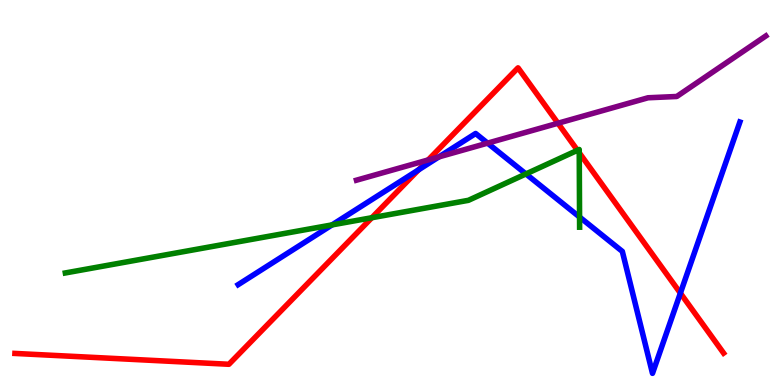[{'lines': ['blue', 'red'], 'intersections': [{'x': 5.4, 'y': 5.59}, {'x': 8.78, 'y': 2.39}]}, {'lines': ['green', 'red'], 'intersections': [{'x': 4.8, 'y': 4.34}, {'x': 7.45, 'y': 6.1}, {'x': 7.47, 'y': 6.03}]}, {'lines': ['purple', 'red'], 'intersections': [{'x': 5.53, 'y': 5.85}, {'x': 7.2, 'y': 6.8}]}, {'lines': ['blue', 'green'], 'intersections': [{'x': 4.28, 'y': 4.16}, {'x': 6.79, 'y': 5.48}, {'x': 7.48, 'y': 4.36}]}, {'lines': ['blue', 'purple'], 'intersections': [{'x': 5.66, 'y': 5.92}, {'x': 6.29, 'y': 6.28}]}, {'lines': ['green', 'purple'], 'intersections': []}]